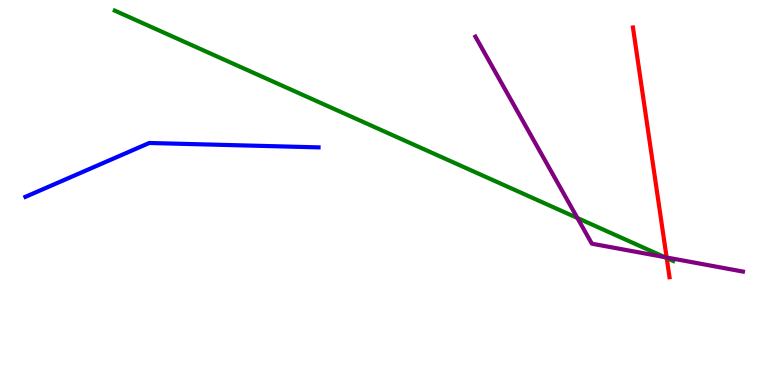[{'lines': ['blue', 'red'], 'intersections': []}, {'lines': ['green', 'red'], 'intersections': [{'x': 8.6, 'y': 3.3}]}, {'lines': ['purple', 'red'], 'intersections': [{'x': 8.6, 'y': 3.31}]}, {'lines': ['blue', 'green'], 'intersections': []}, {'lines': ['blue', 'purple'], 'intersections': []}, {'lines': ['green', 'purple'], 'intersections': [{'x': 7.45, 'y': 4.34}, {'x': 8.58, 'y': 3.32}]}]